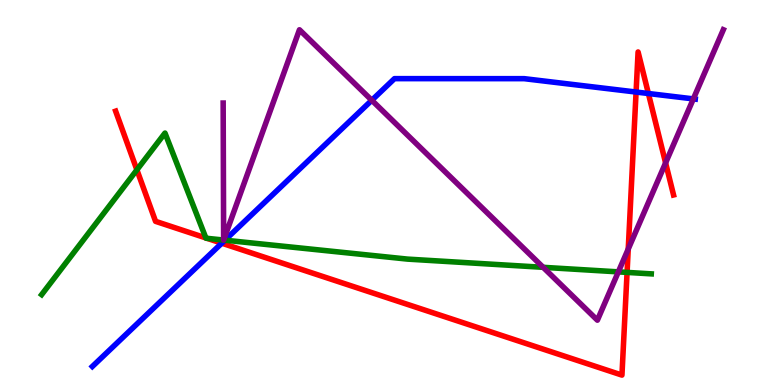[{'lines': ['blue', 'red'], 'intersections': [{'x': 2.86, 'y': 3.68}, {'x': 8.21, 'y': 7.61}, {'x': 8.37, 'y': 7.57}]}, {'lines': ['green', 'red'], 'intersections': [{'x': 1.77, 'y': 5.59}, {'x': 2.66, 'y': 3.82}, {'x': 2.67, 'y': 3.81}, {'x': 8.09, 'y': 2.92}]}, {'lines': ['purple', 'red'], 'intersections': [{'x': 8.11, 'y': 3.53}, {'x': 8.59, 'y': 5.77}]}, {'lines': ['blue', 'green'], 'intersections': [{'x': 2.9, 'y': 3.76}]}, {'lines': ['blue', 'purple'], 'intersections': [{'x': 4.8, 'y': 7.4}, {'x': 8.95, 'y': 7.43}]}, {'lines': ['green', 'purple'], 'intersections': [{'x': 2.89, 'y': 3.76}, {'x': 2.89, 'y': 3.76}, {'x': 7.01, 'y': 3.06}, {'x': 7.98, 'y': 2.94}]}]